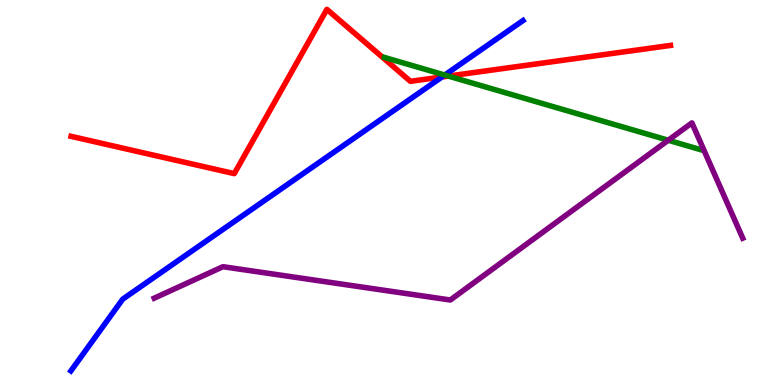[{'lines': ['blue', 'red'], 'intersections': [{'x': 5.7, 'y': 8.0}]}, {'lines': ['green', 'red'], 'intersections': [{'x': 5.79, 'y': 8.02}]}, {'lines': ['purple', 'red'], 'intersections': []}, {'lines': ['blue', 'green'], 'intersections': [{'x': 5.74, 'y': 8.05}]}, {'lines': ['blue', 'purple'], 'intersections': []}, {'lines': ['green', 'purple'], 'intersections': [{'x': 8.62, 'y': 6.36}]}]